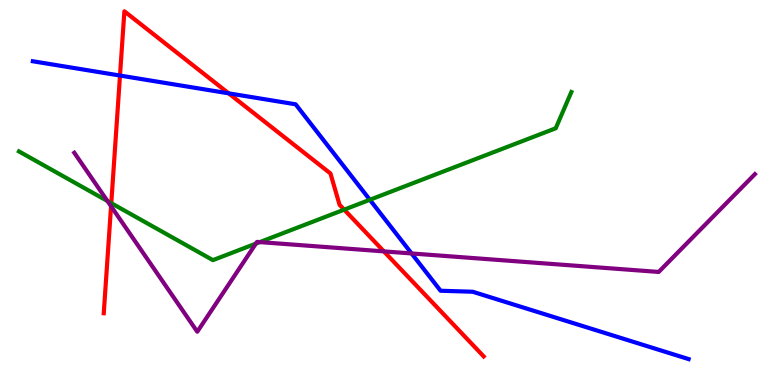[{'lines': ['blue', 'red'], 'intersections': [{'x': 1.55, 'y': 8.04}, {'x': 2.95, 'y': 7.58}]}, {'lines': ['green', 'red'], 'intersections': [{'x': 1.44, 'y': 4.72}, {'x': 4.44, 'y': 4.55}]}, {'lines': ['purple', 'red'], 'intersections': [{'x': 1.43, 'y': 4.64}, {'x': 4.95, 'y': 3.47}]}, {'lines': ['blue', 'green'], 'intersections': [{'x': 4.77, 'y': 4.81}]}, {'lines': ['blue', 'purple'], 'intersections': [{'x': 5.31, 'y': 3.42}]}, {'lines': ['green', 'purple'], 'intersections': [{'x': 1.39, 'y': 4.78}, {'x': 3.3, 'y': 3.67}, {'x': 3.35, 'y': 3.71}]}]